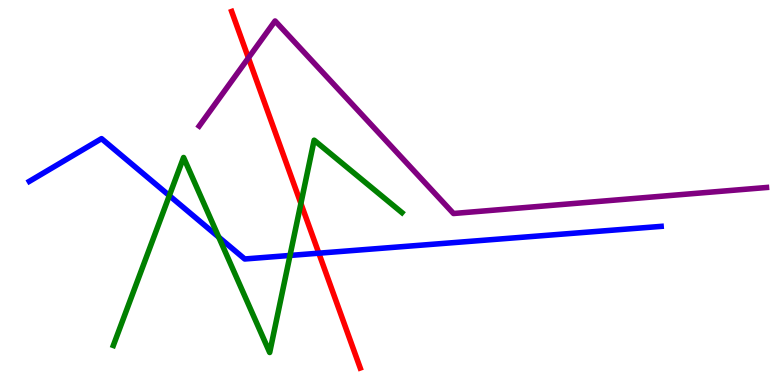[{'lines': ['blue', 'red'], 'intersections': [{'x': 4.11, 'y': 3.42}]}, {'lines': ['green', 'red'], 'intersections': [{'x': 3.88, 'y': 4.72}]}, {'lines': ['purple', 'red'], 'intersections': [{'x': 3.21, 'y': 8.5}]}, {'lines': ['blue', 'green'], 'intersections': [{'x': 2.18, 'y': 4.92}, {'x': 2.82, 'y': 3.84}, {'x': 3.74, 'y': 3.37}]}, {'lines': ['blue', 'purple'], 'intersections': []}, {'lines': ['green', 'purple'], 'intersections': []}]